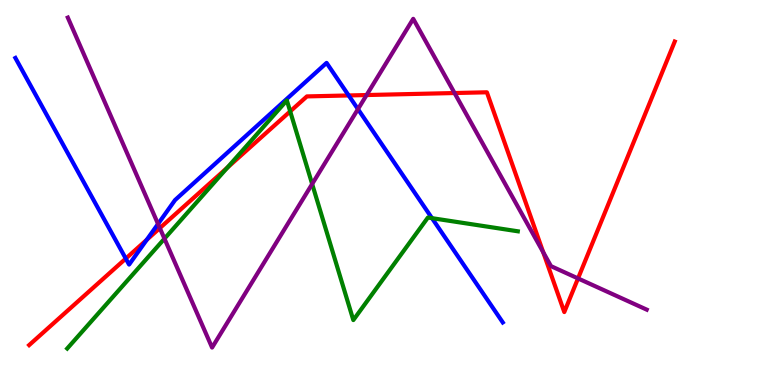[{'lines': ['blue', 'red'], 'intersections': [{'x': 1.62, 'y': 3.28}, {'x': 1.89, 'y': 3.77}, {'x': 4.5, 'y': 7.52}]}, {'lines': ['green', 'red'], 'intersections': [{'x': 2.93, 'y': 5.64}, {'x': 3.74, 'y': 7.11}]}, {'lines': ['purple', 'red'], 'intersections': [{'x': 2.06, 'y': 4.08}, {'x': 4.73, 'y': 7.53}, {'x': 5.87, 'y': 7.58}, {'x': 7.01, 'y': 3.45}, {'x': 7.46, 'y': 2.77}]}, {'lines': ['blue', 'green'], 'intersections': [{'x': 5.57, 'y': 4.33}]}, {'lines': ['blue', 'purple'], 'intersections': [{'x': 2.04, 'y': 4.18}, {'x': 4.62, 'y': 7.17}]}, {'lines': ['green', 'purple'], 'intersections': [{'x': 2.12, 'y': 3.8}, {'x': 4.03, 'y': 5.22}]}]